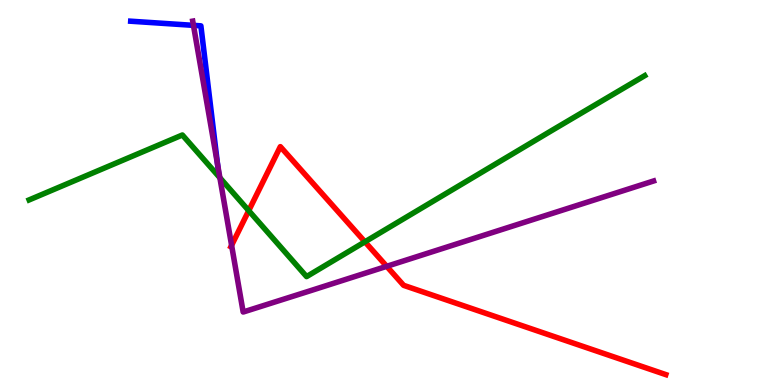[{'lines': ['blue', 'red'], 'intersections': []}, {'lines': ['green', 'red'], 'intersections': [{'x': 3.21, 'y': 4.53}, {'x': 4.71, 'y': 3.72}]}, {'lines': ['purple', 'red'], 'intersections': [{'x': 2.99, 'y': 3.63}, {'x': 4.99, 'y': 3.08}]}, {'lines': ['blue', 'green'], 'intersections': []}, {'lines': ['blue', 'purple'], 'intersections': [{'x': 2.5, 'y': 9.34}, {'x': 2.81, 'y': 5.73}]}, {'lines': ['green', 'purple'], 'intersections': [{'x': 2.84, 'y': 5.38}]}]